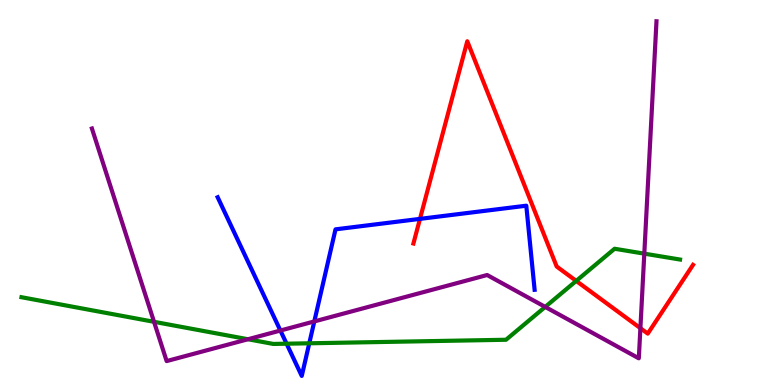[{'lines': ['blue', 'red'], 'intersections': [{'x': 5.42, 'y': 4.31}]}, {'lines': ['green', 'red'], 'intersections': [{'x': 7.44, 'y': 2.7}]}, {'lines': ['purple', 'red'], 'intersections': [{'x': 8.26, 'y': 1.48}]}, {'lines': ['blue', 'green'], 'intersections': [{'x': 3.7, 'y': 1.07}, {'x': 3.99, 'y': 1.08}]}, {'lines': ['blue', 'purple'], 'intersections': [{'x': 3.62, 'y': 1.41}, {'x': 4.06, 'y': 1.65}]}, {'lines': ['green', 'purple'], 'intersections': [{'x': 1.99, 'y': 1.64}, {'x': 3.2, 'y': 1.19}, {'x': 7.03, 'y': 2.03}, {'x': 8.31, 'y': 3.41}]}]